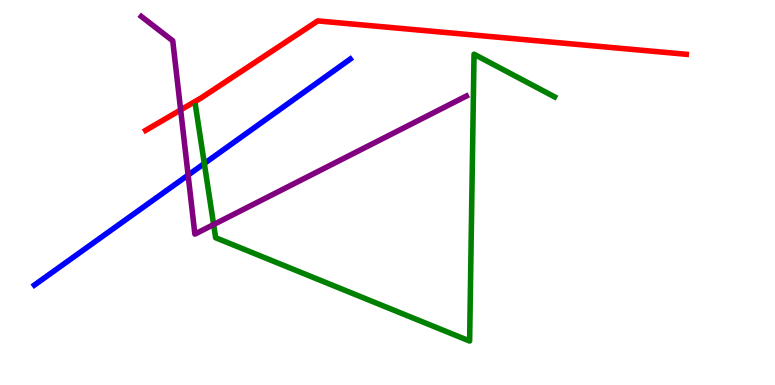[{'lines': ['blue', 'red'], 'intersections': []}, {'lines': ['green', 'red'], 'intersections': []}, {'lines': ['purple', 'red'], 'intersections': [{'x': 2.33, 'y': 7.14}]}, {'lines': ['blue', 'green'], 'intersections': [{'x': 2.64, 'y': 5.75}]}, {'lines': ['blue', 'purple'], 'intersections': [{'x': 2.43, 'y': 5.45}]}, {'lines': ['green', 'purple'], 'intersections': [{'x': 2.76, 'y': 4.17}]}]